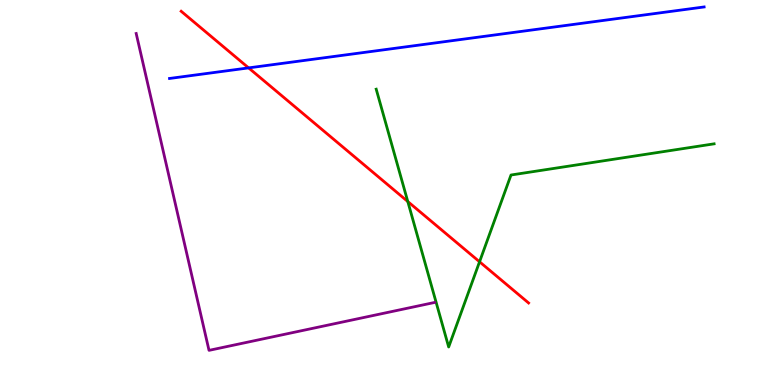[{'lines': ['blue', 'red'], 'intersections': [{'x': 3.21, 'y': 8.24}]}, {'lines': ['green', 'red'], 'intersections': [{'x': 5.26, 'y': 4.77}, {'x': 6.19, 'y': 3.2}]}, {'lines': ['purple', 'red'], 'intersections': []}, {'lines': ['blue', 'green'], 'intersections': []}, {'lines': ['blue', 'purple'], 'intersections': []}, {'lines': ['green', 'purple'], 'intersections': []}]